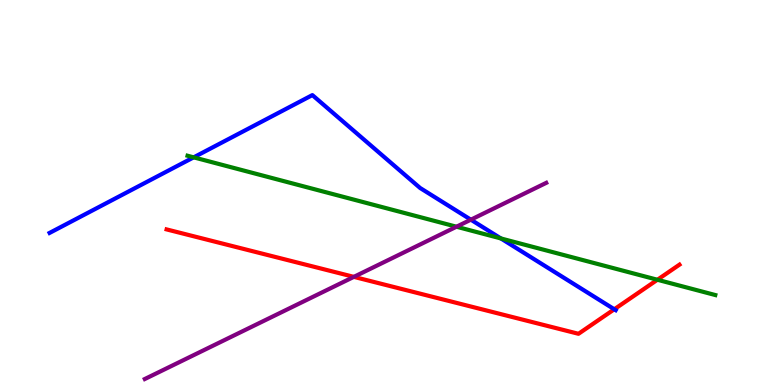[{'lines': ['blue', 'red'], 'intersections': [{'x': 7.93, 'y': 1.97}]}, {'lines': ['green', 'red'], 'intersections': [{'x': 8.48, 'y': 2.73}]}, {'lines': ['purple', 'red'], 'intersections': [{'x': 4.57, 'y': 2.81}]}, {'lines': ['blue', 'green'], 'intersections': [{'x': 2.5, 'y': 5.91}, {'x': 6.46, 'y': 3.81}]}, {'lines': ['blue', 'purple'], 'intersections': [{'x': 6.08, 'y': 4.29}]}, {'lines': ['green', 'purple'], 'intersections': [{'x': 5.89, 'y': 4.11}]}]